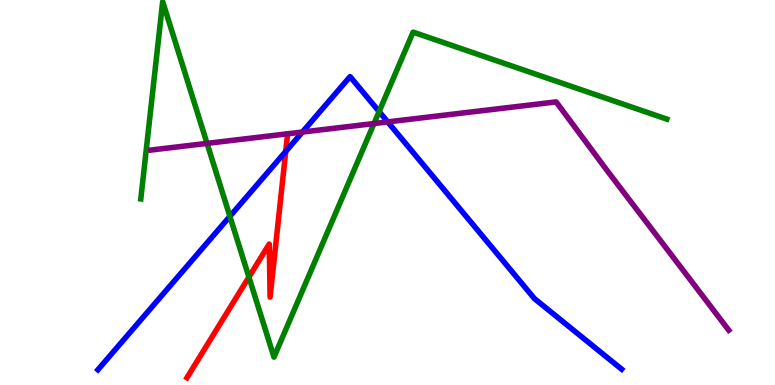[{'lines': ['blue', 'red'], 'intersections': [{'x': 3.69, 'y': 6.07}]}, {'lines': ['green', 'red'], 'intersections': [{'x': 3.21, 'y': 2.8}]}, {'lines': ['purple', 'red'], 'intersections': []}, {'lines': ['blue', 'green'], 'intersections': [{'x': 2.97, 'y': 4.38}, {'x': 4.89, 'y': 7.1}]}, {'lines': ['blue', 'purple'], 'intersections': [{'x': 3.9, 'y': 6.57}, {'x': 5.0, 'y': 6.83}]}, {'lines': ['green', 'purple'], 'intersections': [{'x': 2.67, 'y': 6.28}, {'x': 4.83, 'y': 6.79}]}]